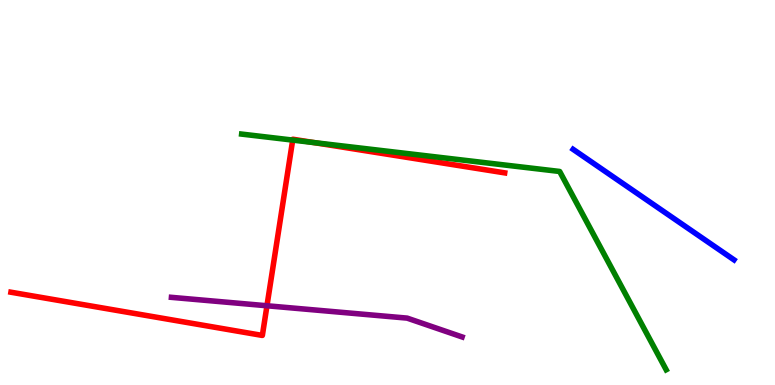[{'lines': ['blue', 'red'], 'intersections': []}, {'lines': ['green', 'red'], 'intersections': [{'x': 3.78, 'y': 6.36}, {'x': 4.05, 'y': 6.3}]}, {'lines': ['purple', 'red'], 'intersections': [{'x': 3.44, 'y': 2.06}]}, {'lines': ['blue', 'green'], 'intersections': []}, {'lines': ['blue', 'purple'], 'intersections': []}, {'lines': ['green', 'purple'], 'intersections': []}]